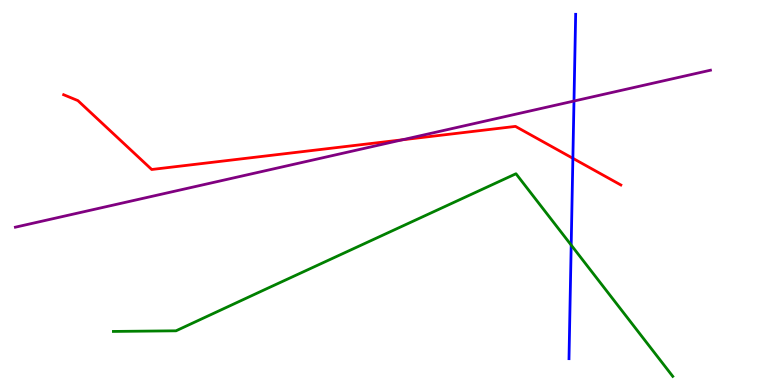[{'lines': ['blue', 'red'], 'intersections': [{'x': 7.39, 'y': 5.89}]}, {'lines': ['green', 'red'], 'intersections': []}, {'lines': ['purple', 'red'], 'intersections': [{'x': 5.19, 'y': 6.37}]}, {'lines': ['blue', 'green'], 'intersections': [{'x': 7.37, 'y': 3.63}]}, {'lines': ['blue', 'purple'], 'intersections': [{'x': 7.41, 'y': 7.38}]}, {'lines': ['green', 'purple'], 'intersections': []}]